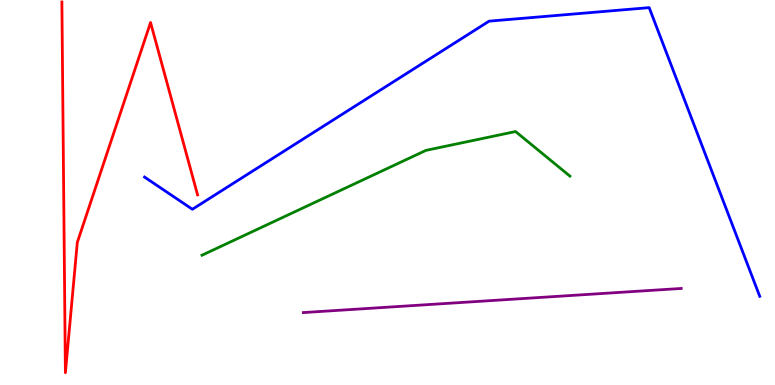[{'lines': ['blue', 'red'], 'intersections': []}, {'lines': ['green', 'red'], 'intersections': []}, {'lines': ['purple', 'red'], 'intersections': []}, {'lines': ['blue', 'green'], 'intersections': []}, {'lines': ['blue', 'purple'], 'intersections': []}, {'lines': ['green', 'purple'], 'intersections': []}]